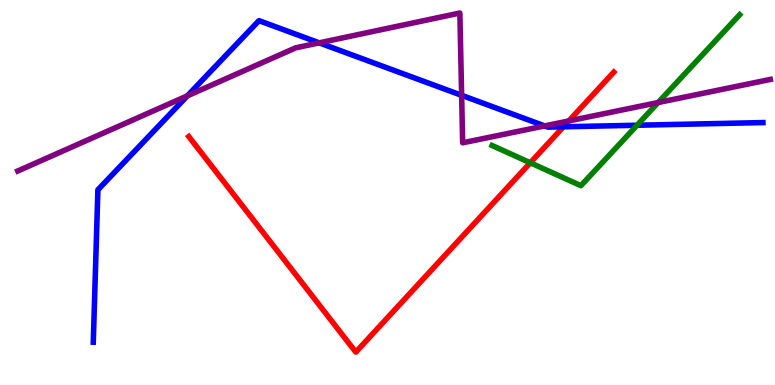[{'lines': ['blue', 'red'], 'intersections': [{'x': 7.27, 'y': 6.71}]}, {'lines': ['green', 'red'], 'intersections': [{'x': 6.84, 'y': 5.77}]}, {'lines': ['purple', 'red'], 'intersections': [{'x': 7.34, 'y': 6.86}]}, {'lines': ['blue', 'green'], 'intersections': [{'x': 8.22, 'y': 6.75}]}, {'lines': ['blue', 'purple'], 'intersections': [{'x': 2.42, 'y': 7.51}, {'x': 4.12, 'y': 8.89}, {'x': 5.96, 'y': 7.52}, {'x': 7.03, 'y': 6.73}]}, {'lines': ['green', 'purple'], 'intersections': [{'x': 8.49, 'y': 7.34}]}]